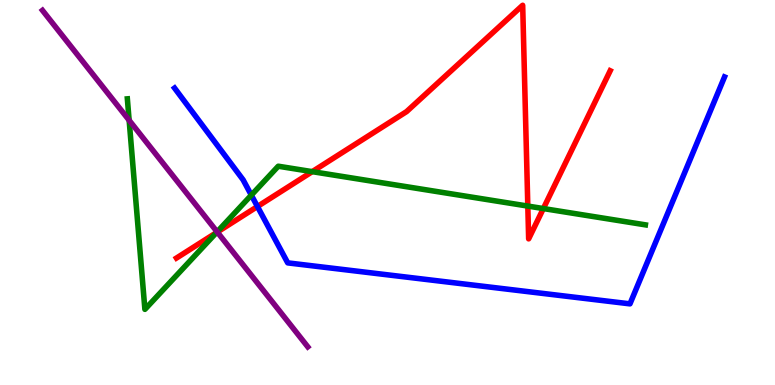[{'lines': ['blue', 'red'], 'intersections': [{'x': 3.32, 'y': 4.64}]}, {'lines': ['green', 'red'], 'intersections': [{'x': 2.79, 'y': 3.96}, {'x': 4.03, 'y': 5.54}, {'x': 6.81, 'y': 4.65}, {'x': 7.01, 'y': 4.58}]}, {'lines': ['purple', 'red'], 'intersections': [{'x': 2.8, 'y': 3.97}]}, {'lines': ['blue', 'green'], 'intersections': [{'x': 3.24, 'y': 4.93}]}, {'lines': ['blue', 'purple'], 'intersections': []}, {'lines': ['green', 'purple'], 'intersections': [{'x': 1.67, 'y': 6.88}, {'x': 2.8, 'y': 3.98}]}]